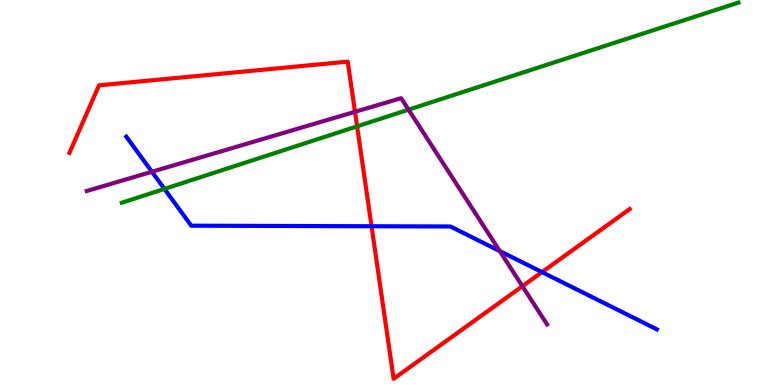[{'lines': ['blue', 'red'], 'intersections': [{'x': 4.79, 'y': 4.12}, {'x': 6.99, 'y': 2.93}]}, {'lines': ['green', 'red'], 'intersections': [{'x': 4.61, 'y': 6.72}]}, {'lines': ['purple', 'red'], 'intersections': [{'x': 4.58, 'y': 7.1}, {'x': 6.74, 'y': 2.57}]}, {'lines': ['blue', 'green'], 'intersections': [{'x': 2.12, 'y': 5.09}]}, {'lines': ['blue', 'purple'], 'intersections': [{'x': 1.96, 'y': 5.54}, {'x': 6.45, 'y': 3.48}]}, {'lines': ['green', 'purple'], 'intersections': [{'x': 5.27, 'y': 7.15}]}]